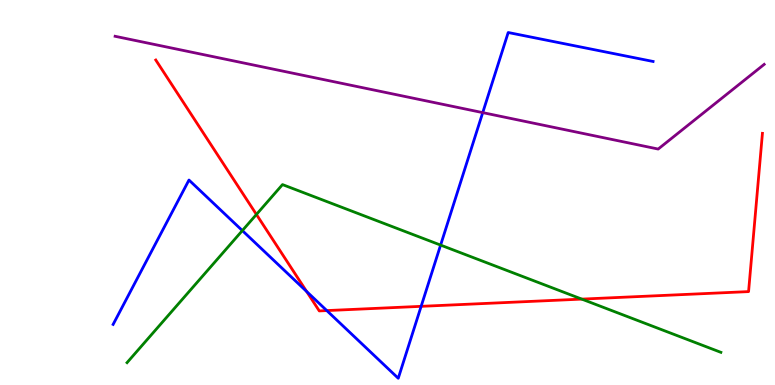[{'lines': ['blue', 'red'], 'intersections': [{'x': 3.96, 'y': 2.43}, {'x': 4.22, 'y': 1.93}, {'x': 5.43, 'y': 2.04}]}, {'lines': ['green', 'red'], 'intersections': [{'x': 3.31, 'y': 4.43}, {'x': 7.51, 'y': 2.23}]}, {'lines': ['purple', 'red'], 'intersections': []}, {'lines': ['blue', 'green'], 'intersections': [{'x': 3.13, 'y': 4.01}, {'x': 5.69, 'y': 3.63}]}, {'lines': ['blue', 'purple'], 'intersections': [{'x': 6.23, 'y': 7.07}]}, {'lines': ['green', 'purple'], 'intersections': []}]